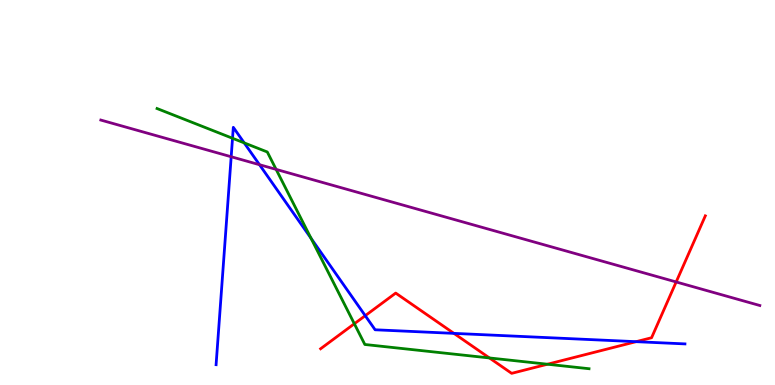[{'lines': ['blue', 'red'], 'intersections': [{'x': 4.71, 'y': 1.8}, {'x': 5.86, 'y': 1.34}, {'x': 8.21, 'y': 1.13}]}, {'lines': ['green', 'red'], 'intersections': [{'x': 4.57, 'y': 1.59}, {'x': 6.32, 'y': 0.703}, {'x': 7.06, 'y': 0.54}]}, {'lines': ['purple', 'red'], 'intersections': [{'x': 8.72, 'y': 2.68}]}, {'lines': ['blue', 'green'], 'intersections': [{'x': 3.0, 'y': 6.41}, {'x': 3.15, 'y': 6.29}, {'x': 4.01, 'y': 3.81}]}, {'lines': ['blue', 'purple'], 'intersections': [{'x': 2.98, 'y': 5.93}, {'x': 3.35, 'y': 5.72}]}, {'lines': ['green', 'purple'], 'intersections': [{'x': 3.56, 'y': 5.6}]}]